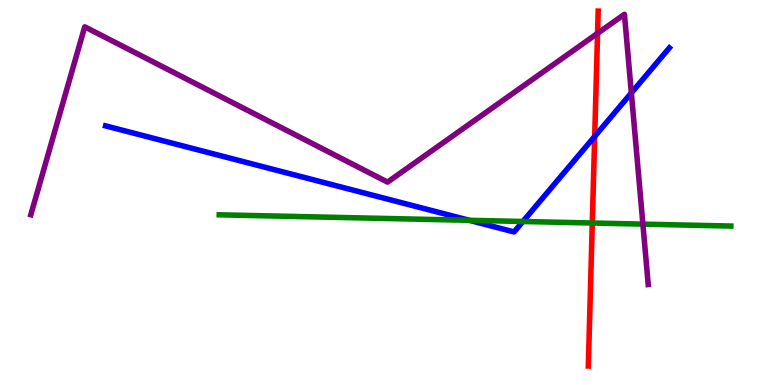[{'lines': ['blue', 'red'], 'intersections': [{'x': 7.67, 'y': 6.46}]}, {'lines': ['green', 'red'], 'intersections': [{'x': 7.64, 'y': 4.21}]}, {'lines': ['purple', 'red'], 'intersections': [{'x': 7.71, 'y': 9.13}]}, {'lines': ['blue', 'green'], 'intersections': [{'x': 6.06, 'y': 4.28}, {'x': 6.75, 'y': 4.25}]}, {'lines': ['blue', 'purple'], 'intersections': [{'x': 8.15, 'y': 7.59}]}, {'lines': ['green', 'purple'], 'intersections': [{'x': 8.3, 'y': 4.18}]}]